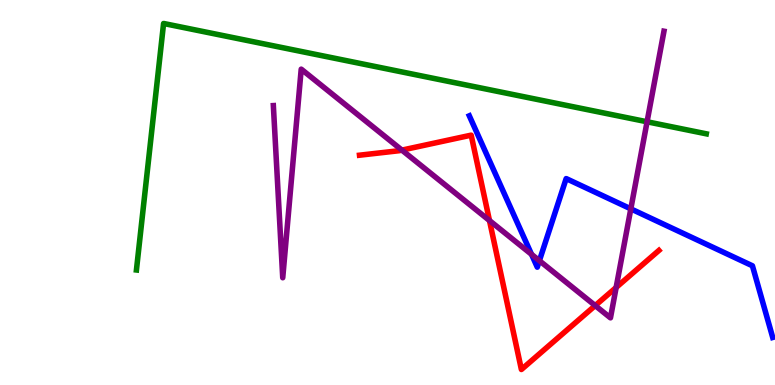[{'lines': ['blue', 'red'], 'intersections': []}, {'lines': ['green', 'red'], 'intersections': []}, {'lines': ['purple', 'red'], 'intersections': [{'x': 5.19, 'y': 6.1}, {'x': 6.32, 'y': 4.27}, {'x': 7.68, 'y': 2.06}, {'x': 7.95, 'y': 2.53}]}, {'lines': ['blue', 'green'], 'intersections': []}, {'lines': ['blue', 'purple'], 'intersections': [{'x': 6.86, 'y': 3.39}, {'x': 6.96, 'y': 3.23}, {'x': 8.14, 'y': 4.58}]}, {'lines': ['green', 'purple'], 'intersections': [{'x': 8.35, 'y': 6.84}]}]